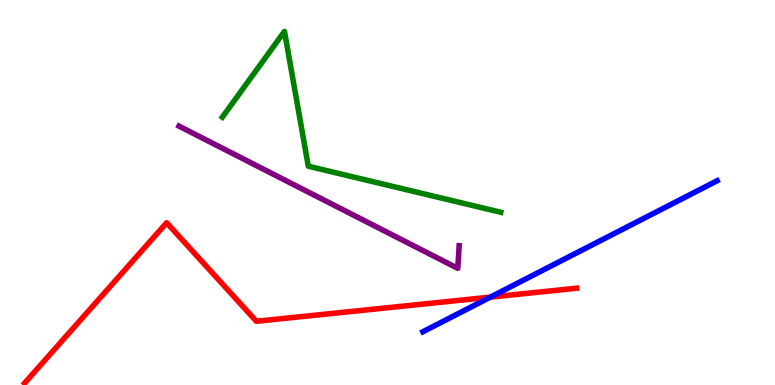[{'lines': ['blue', 'red'], 'intersections': [{'x': 6.33, 'y': 2.28}]}, {'lines': ['green', 'red'], 'intersections': []}, {'lines': ['purple', 'red'], 'intersections': []}, {'lines': ['blue', 'green'], 'intersections': []}, {'lines': ['blue', 'purple'], 'intersections': []}, {'lines': ['green', 'purple'], 'intersections': []}]